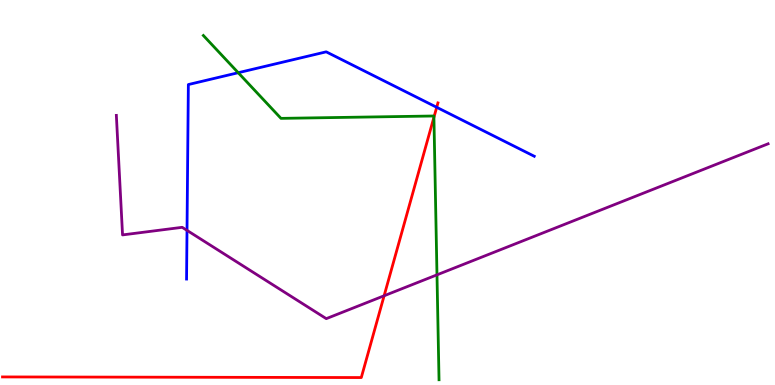[{'lines': ['blue', 'red'], 'intersections': [{'x': 5.63, 'y': 7.21}]}, {'lines': ['green', 'red'], 'intersections': [{'x': 5.6, 'y': 6.95}]}, {'lines': ['purple', 'red'], 'intersections': [{'x': 4.96, 'y': 2.32}]}, {'lines': ['blue', 'green'], 'intersections': [{'x': 3.07, 'y': 8.11}]}, {'lines': ['blue', 'purple'], 'intersections': [{'x': 2.41, 'y': 4.02}]}, {'lines': ['green', 'purple'], 'intersections': [{'x': 5.64, 'y': 2.86}]}]